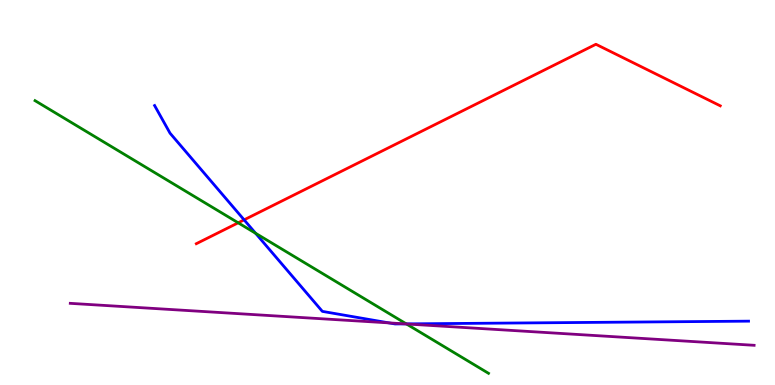[{'lines': ['blue', 'red'], 'intersections': [{'x': 3.15, 'y': 4.29}]}, {'lines': ['green', 'red'], 'intersections': [{'x': 3.07, 'y': 4.21}]}, {'lines': ['purple', 'red'], 'intersections': []}, {'lines': ['blue', 'green'], 'intersections': [{'x': 3.3, 'y': 3.94}, {'x': 5.24, 'y': 1.59}]}, {'lines': ['blue', 'purple'], 'intersections': [{'x': 5.02, 'y': 1.61}, {'x': 5.23, 'y': 1.59}]}, {'lines': ['green', 'purple'], 'intersections': [{'x': 5.24, 'y': 1.59}]}]